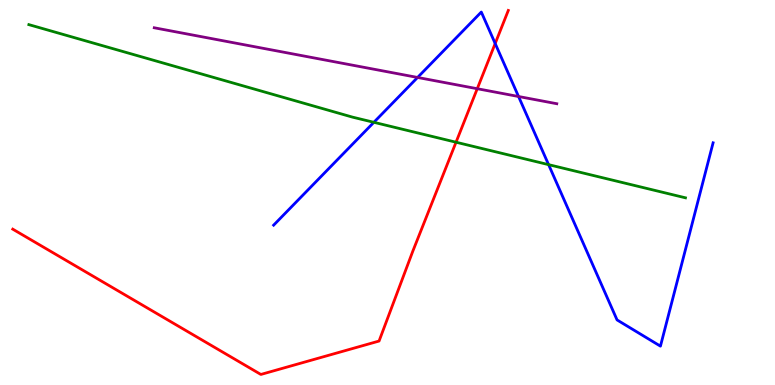[{'lines': ['blue', 'red'], 'intersections': [{'x': 6.39, 'y': 8.87}]}, {'lines': ['green', 'red'], 'intersections': [{'x': 5.88, 'y': 6.31}]}, {'lines': ['purple', 'red'], 'intersections': [{'x': 6.16, 'y': 7.7}]}, {'lines': ['blue', 'green'], 'intersections': [{'x': 4.82, 'y': 6.82}, {'x': 7.08, 'y': 5.72}]}, {'lines': ['blue', 'purple'], 'intersections': [{'x': 5.39, 'y': 7.99}, {'x': 6.69, 'y': 7.49}]}, {'lines': ['green', 'purple'], 'intersections': []}]